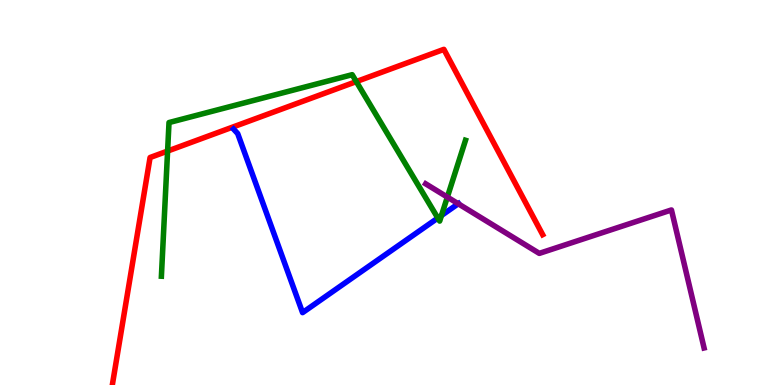[{'lines': ['blue', 'red'], 'intersections': []}, {'lines': ['green', 'red'], 'intersections': [{'x': 2.16, 'y': 6.08}, {'x': 4.6, 'y': 7.88}]}, {'lines': ['purple', 'red'], 'intersections': []}, {'lines': ['blue', 'green'], 'intersections': [{'x': 5.65, 'y': 4.34}, {'x': 5.7, 'y': 4.4}]}, {'lines': ['blue', 'purple'], 'intersections': [{'x': 5.91, 'y': 4.71}]}, {'lines': ['green', 'purple'], 'intersections': [{'x': 5.77, 'y': 4.88}]}]